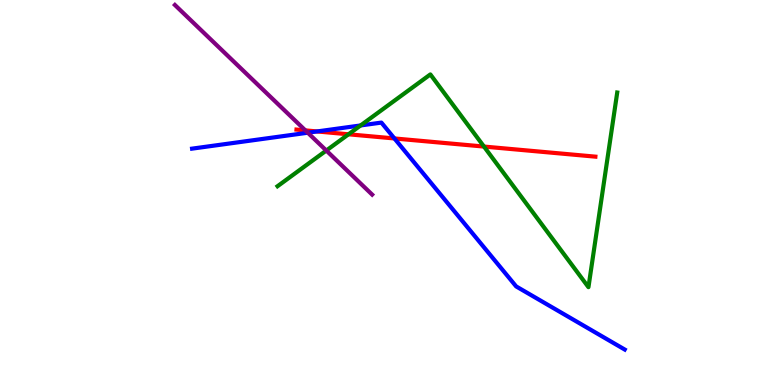[{'lines': ['blue', 'red'], 'intersections': [{'x': 4.09, 'y': 6.59}, {'x': 5.09, 'y': 6.4}]}, {'lines': ['green', 'red'], 'intersections': [{'x': 4.5, 'y': 6.51}, {'x': 6.24, 'y': 6.19}]}, {'lines': ['purple', 'red'], 'intersections': [{'x': 3.94, 'y': 6.61}]}, {'lines': ['blue', 'green'], 'intersections': [{'x': 4.65, 'y': 6.74}]}, {'lines': ['blue', 'purple'], 'intersections': [{'x': 3.97, 'y': 6.55}]}, {'lines': ['green', 'purple'], 'intersections': [{'x': 4.21, 'y': 6.09}]}]